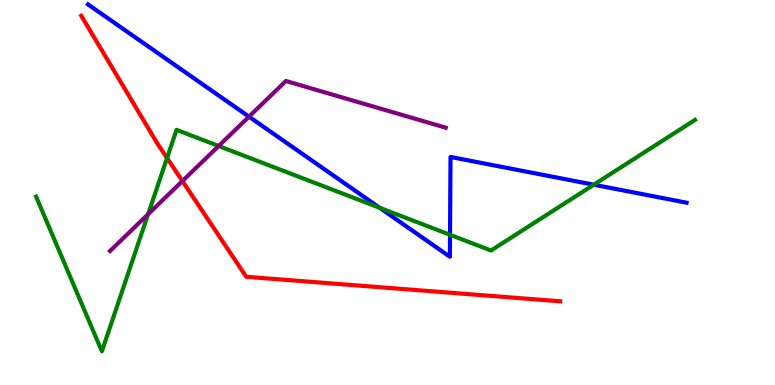[{'lines': ['blue', 'red'], 'intersections': []}, {'lines': ['green', 'red'], 'intersections': [{'x': 2.16, 'y': 5.9}]}, {'lines': ['purple', 'red'], 'intersections': [{'x': 2.35, 'y': 5.3}]}, {'lines': ['blue', 'green'], 'intersections': [{'x': 4.9, 'y': 4.6}, {'x': 5.81, 'y': 3.9}, {'x': 7.66, 'y': 5.2}]}, {'lines': ['blue', 'purple'], 'intersections': [{'x': 3.21, 'y': 6.97}]}, {'lines': ['green', 'purple'], 'intersections': [{'x': 1.91, 'y': 4.44}, {'x': 2.82, 'y': 6.21}]}]